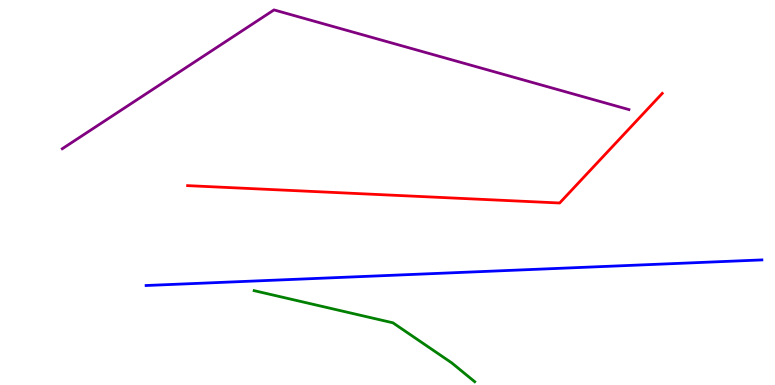[{'lines': ['blue', 'red'], 'intersections': []}, {'lines': ['green', 'red'], 'intersections': []}, {'lines': ['purple', 'red'], 'intersections': []}, {'lines': ['blue', 'green'], 'intersections': []}, {'lines': ['blue', 'purple'], 'intersections': []}, {'lines': ['green', 'purple'], 'intersections': []}]